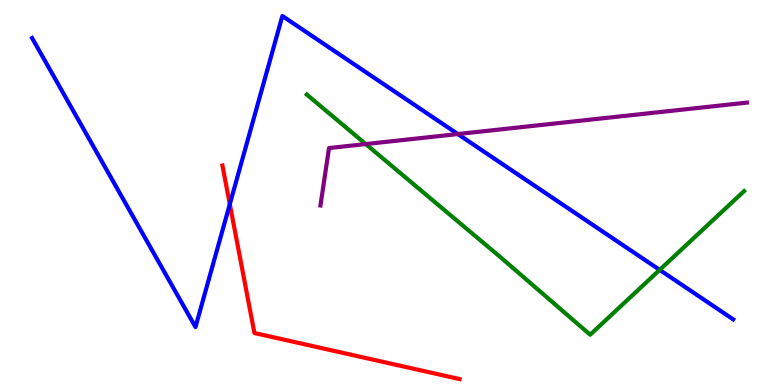[{'lines': ['blue', 'red'], 'intersections': [{'x': 2.97, 'y': 4.7}]}, {'lines': ['green', 'red'], 'intersections': []}, {'lines': ['purple', 'red'], 'intersections': []}, {'lines': ['blue', 'green'], 'intersections': [{'x': 8.51, 'y': 2.99}]}, {'lines': ['blue', 'purple'], 'intersections': [{'x': 5.91, 'y': 6.52}]}, {'lines': ['green', 'purple'], 'intersections': [{'x': 4.72, 'y': 6.26}]}]